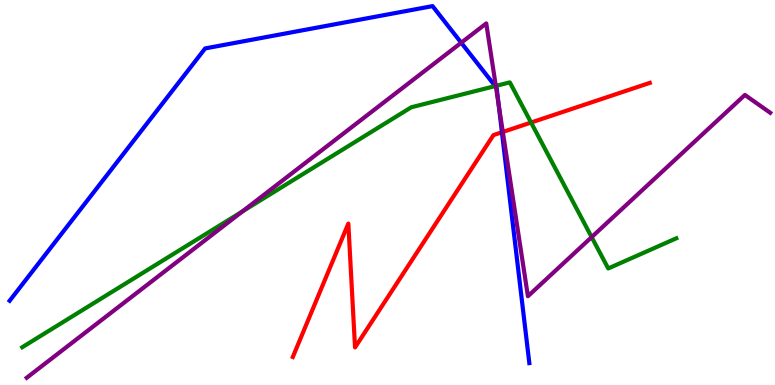[{'lines': ['blue', 'red'], 'intersections': [{'x': 6.48, 'y': 6.56}]}, {'lines': ['green', 'red'], 'intersections': [{'x': 6.85, 'y': 6.82}]}, {'lines': ['purple', 'red'], 'intersections': [{'x': 6.49, 'y': 6.57}]}, {'lines': ['blue', 'green'], 'intersections': [{'x': 6.39, 'y': 7.76}]}, {'lines': ['blue', 'purple'], 'intersections': [{'x': 5.95, 'y': 8.89}, {'x': 6.4, 'y': 7.74}, {'x': 6.43, 'y': 7.29}]}, {'lines': ['green', 'purple'], 'intersections': [{'x': 3.13, 'y': 4.51}, {'x': 6.4, 'y': 7.77}, {'x': 7.63, 'y': 3.84}]}]